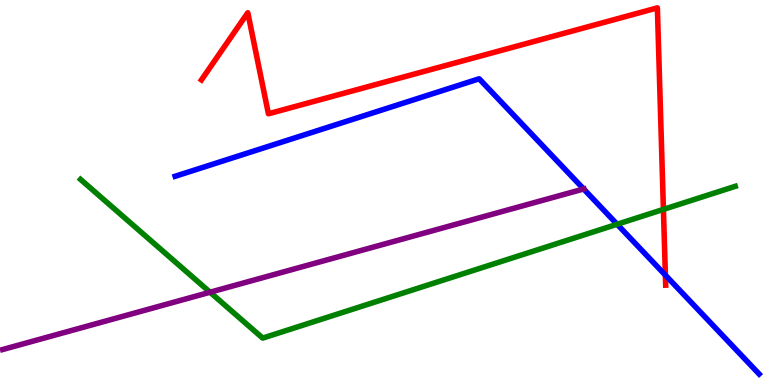[{'lines': ['blue', 'red'], 'intersections': [{'x': 8.59, 'y': 2.85}]}, {'lines': ['green', 'red'], 'intersections': [{'x': 8.56, 'y': 4.56}]}, {'lines': ['purple', 'red'], 'intersections': []}, {'lines': ['blue', 'green'], 'intersections': [{'x': 7.96, 'y': 4.17}]}, {'lines': ['blue', 'purple'], 'intersections': [{'x': 7.53, 'y': 5.09}]}, {'lines': ['green', 'purple'], 'intersections': [{'x': 2.71, 'y': 2.41}]}]